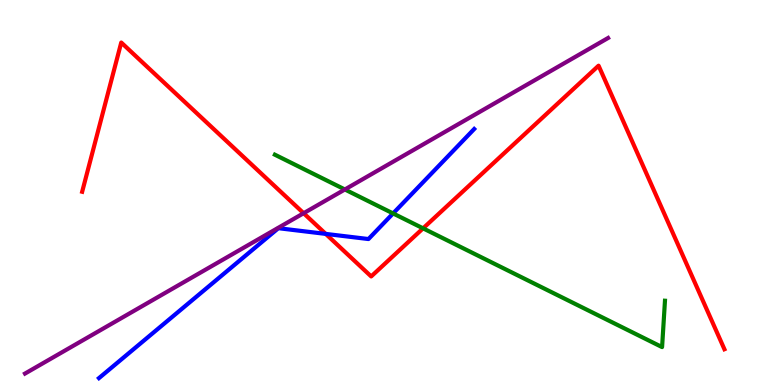[{'lines': ['blue', 'red'], 'intersections': [{'x': 4.2, 'y': 3.92}]}, {'lines': ['green', 'red'], 'intersections': [{'x': 5.46, 'y': 4.07}]}, {'lines': ['purple', 'red'], 'intersections': [{'x': 3.92, 'y': 4.46}]}, {'lines': ['blue', 'green'], 'intersections': [{'x': 5.07, 'y': 4.46}]}, {'lines': ['blue', 'purple'], 'intersections': []}, {'lines': ['green', 'purple'], 'intersections': [{'x': 4.45, 'y': 5.08}]}]